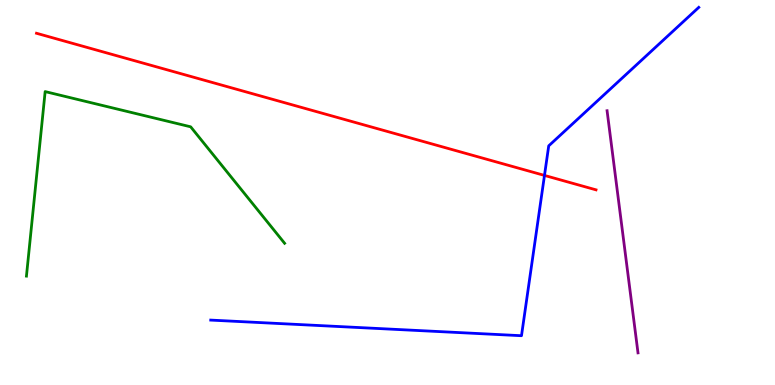[{'lines': ['blue', 'red'], 'intersections': [{'x': 7.03, 'y': 5.44}]}, {'lines': ['green', 'red'], 'intersections': []}, {'lines': ['purple', 'red'], 'intersections': []}, {'lines': ['blue', 'green'], 'intersections': []}, {'lines': ['blue', 'purple'], 'intersections': []}, {'lines': ['green', 'purple'], 'intersections': []}]